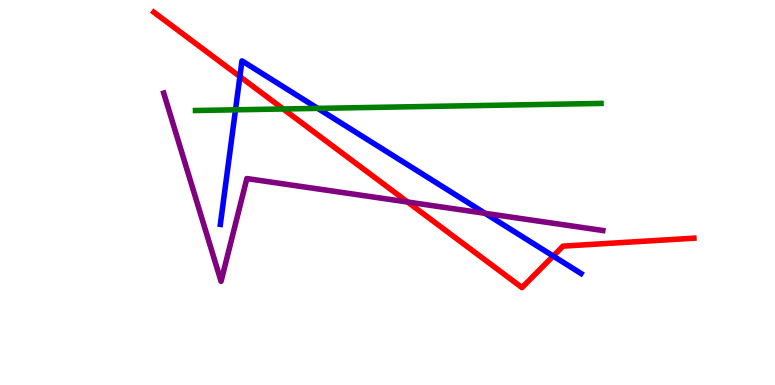[{'lines': ['blue', 'red'], 'intersections': [{'x': 3.1, 'y': 8.01}, {'x': 7.14, 'y': 3.35}]}, {'lines': ['green', 'red'], 'intersections': [{'x': 3.65, 'y': 7.17}]}, {'lines': ['purple', 'red'], 'intersections': [{'x': 5.26, 'y': 4.75}]}, {'lines': ['blue', 'green'], 'intersections': [{'x': 3.04, 'y': 7.15}, {'x': 4.1, 'y': 7.19}]}, {'lines': ['blue', 'purple'], 'intersections': [{'x': 6.26, 'y': 4.46}]}, {'lines': ['green', 'purple'], 'intersections': []}]